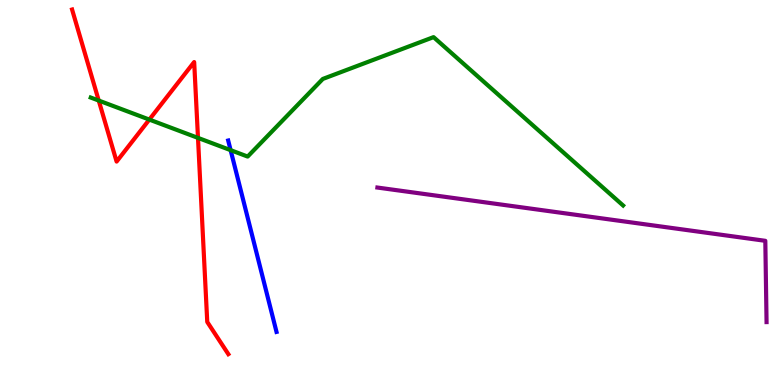[{'lines': ['blue', 'red'], 'intersections': []}, {'lines': ['green', 'red'], 'intersections': [{'x': 1.27, 'y': 7.39}, {'x': 1.93, 'y': 6.89}, {'x': 2.55, 'y': 6.42}]}, {'lines': ['purple', 'red'], 'intersections': []}, {'lines': ['blue', 'green'], 'intersections': [{'x': 2.98, 'y': 6.1}]}, {'lines': ['blue', 'purple'], 'intersections': []}, {'lines': ['green', 'purple'], 'intersections': []}]